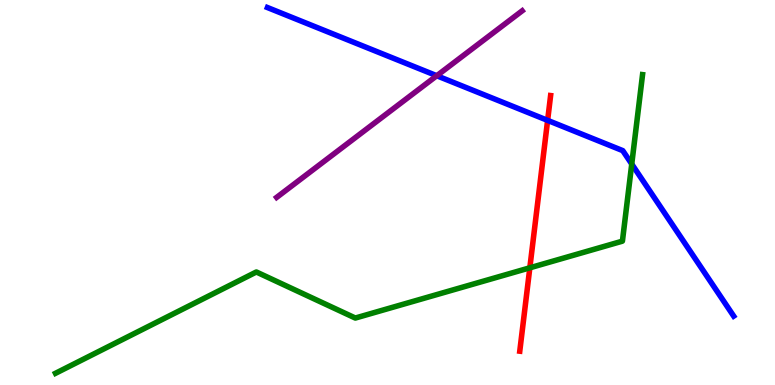[{'lines': ['blue', 'red'], 'intersections': [{'x': 7.07, 'y': 6.87}]}, {'lines': ['green', 'red'], 'intersections': [{'x': 6.84, 'y': 3.04}]}, {'lines': ['purple', 'red'], 'intersections': []}, {'lines': ['blue', 'green'], 'intersections': [{'x': 8.15, 'y': 5.74}]}, {'lines': ['blue', 'purple'], 'intersections': [{'x': 5.64, 'y': 8.03}]}, {'lines': ['green', 'purple'], 'intersections': []}]